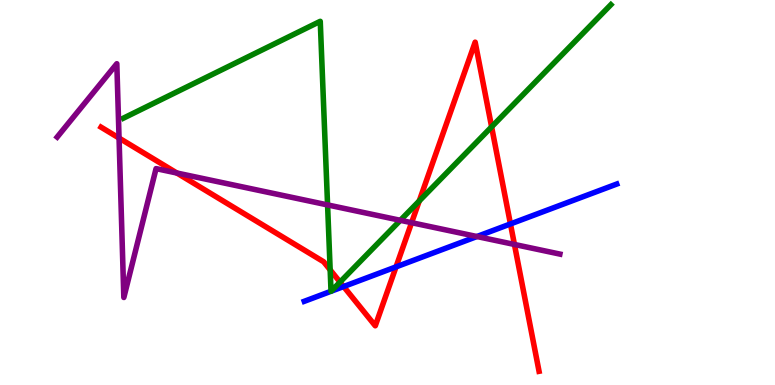[{'lines': ['blue', 'red'], 'intersections': [{'x': 4.43, 'y': 2.56}, {'x': 5.11, 'y': 3.07}, {'x': 6.59, 'y': 4.18}]}, {'lines': ['green', 'red'], 'intersections': [{'x': 4.26, 'y': 2.99}, {'x': 4.39, 'y': 2.67}, {'x': 5.41, 'y': 4.78}, {'x': 6.34, 'y': 6.71}]}, {'lines': ['purple', 'red'], 'intersections': [{'x': 1.54, 'y': 6.41}, {'x': 2.28, 'y': 5.51}, {'x': 5.31, 'y': 4.22}, {'x': 6.64, 'y': 3.65}]}, {'lines': ['blue', 'green'], 'intersections': [{'x': 4.27, 'y': 2.43}, {'x': 4.27, 'y': 2.44}]}, {'lines': ['blue', 'purple'], 'intersections': [{'x': 6.15, 'y': 3.86}]}, {'lines': ['green', 'purple'], 'intersections': [{'x': 4.23, 'y': 4.68}, {'x': 5.17, 'y': 4.28}]}]